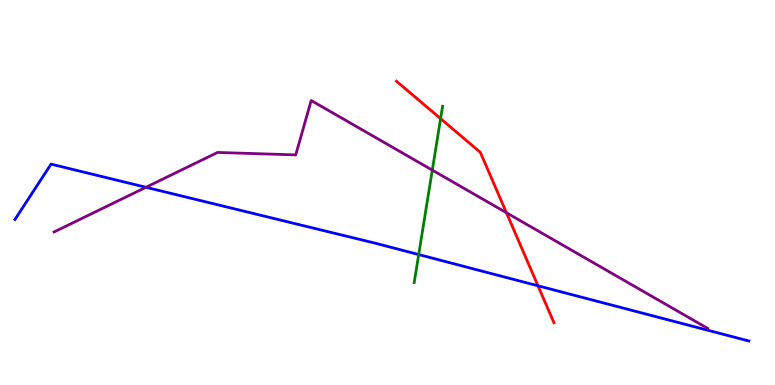[{'lines': ['blue', 'red'], 'intersections': [{'x': 6.94, 'y': 2.58}]}, {'lines': ['green', 'red'], 'intersections': [{'x': 5.69, 'y': 6.92}]}, {'lines': ['purple', 'red'], 'intersections': [{'x': 6.53, 'y': 4.47}]}, {'lines': ['blue', 'green'], 'intersections': [{'x': 5.4, 'y': 3.39}]}, {'lines': ['blue', 'purple'], 'intersections': [{'x': 1.88, 'y': 5.14}]}, {'lines': ['green', 'purple'], 'intersections': [{'x': 5.58, 'y': 5.58}]}]